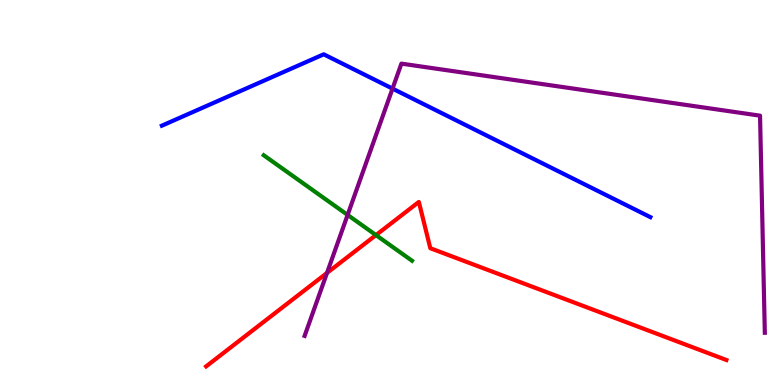[{'lines': ['blue', 'red'], 'intersections': []}, {'lines': ['green', 'red'], 'intersections': [{'x': 4.85, 'y': 3.89}]}, {'lines': ['purple', 'red'], 'intersections': [{'x': 4.22, 'y': 2.91}]}, {'lines': ['blue', 'green'], 'intersections': []}, {'lines': ['blue', 'purple'], 'intersections': [{'x': 5.06, 'y': 7.7}]}, {'lines': ['green', 'purple'], 'intersections': [{'x': 4.49, 'y': 4.42}]}]